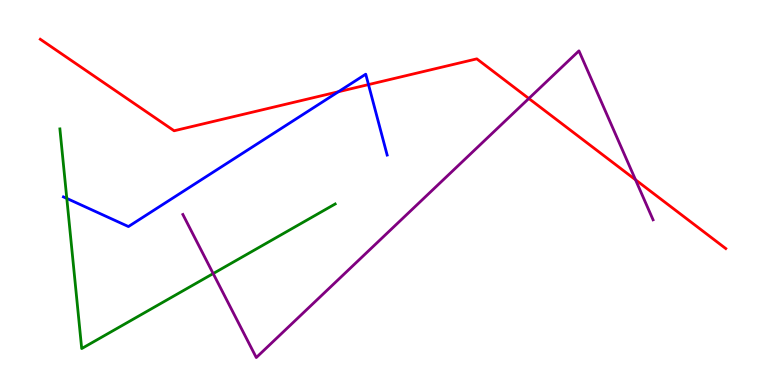[{'lines': ['blue', 'red'], 'intersections': [{'x': 4.37, 'y': 7.62}, {'x': 4.75, 'y': 7.8}]}, {'lines': ['green', 'red'], 'intersections': []}, {'lines': ['purple', 'red'], 'intersections': [{'x': 6.82, 'y': 7.44}, {'x': 8.2, 'y': 5.33}]}, {'lines': ['blue', 'green'], 'intersections': [{'x': 0.862, 'y': 4.85}]}, {'lines': ['blue', 'purple'], 'intersections': []}, {'lines': ['green', 'purple'], 'intersections': [{'x': 2.75, 'y': 2.89}]}]